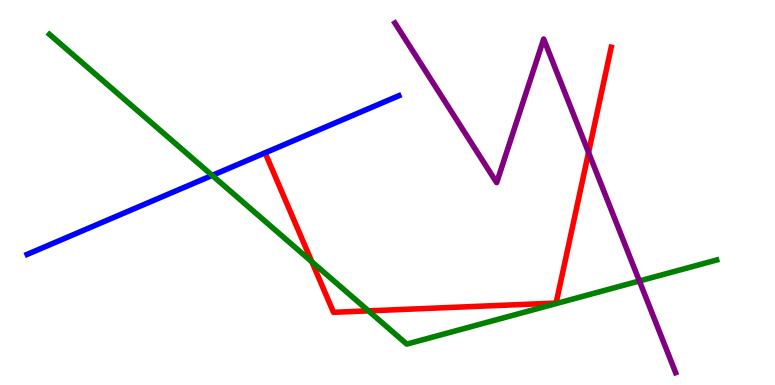[{'lines': ['blue', 'red'], 'intersections': []}, {'lines': ['green', 'red'], 'intersections': [{'x': 4.02, 'y': 3.2}, {'x': 4.75, 'y': 1.93}]}, {'lines': ['purple', 'red'], 'intersections': [{'x': 7.59, 'y': 6.04}]}, {'lines': ['blue', 'green'], 'intersections': [{'x': 2.74, 'y': 5.44}]}, {'lines': ['blue', 'purple'], 'intersections': []}, {'lines': ['green', 'purple'], 'intersections': [{'x': 8.25, 'y': 2.7}]}]